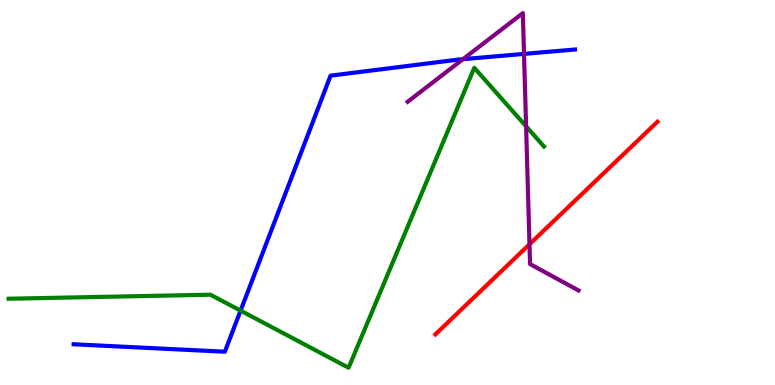[{'lines': ['blue', 'red'], 'intersections': []}, {'lines': ['green', 'red'], 'intersections': []}, {'lines': ['purple', 'red'], 'intersections': [{'x': 6.83, 'y': 3.66}]}, {'lines': ['blue', 'green'], 'intersections': [{'x': 3.1, 'y': 1.93}]}, {'lines': ['blue', 'purple'], 'intersections': [{'x': 5.97, 'y': 8.46}, {'x': 6.76, 'y': 8.6}]}, {'lines': ['green', 'purple'], 'intersections': [{'x': 6.79, 'y': 6.72}]}]